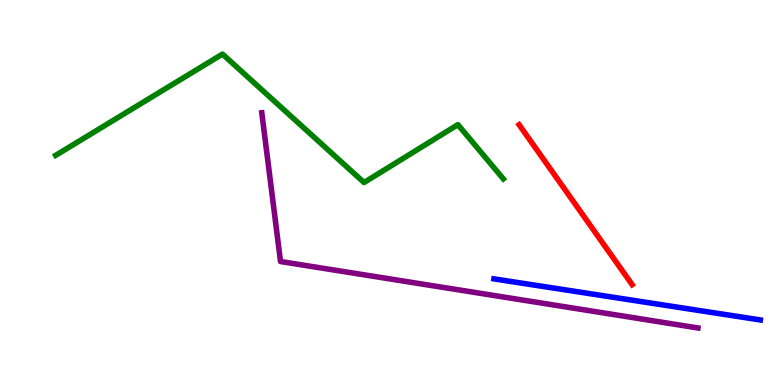[{'lines': ['blue', 'red'], 'intersections': []}, {'lines': ['green', 'red'], 'intersections': []}, {'lines': ['purple', 'red'], 'intersections': []}, {'lines': ['blue', 'green'], 'intersections': []}, {'lines': ['blue', 'purple'], 'intersections': []}, {'lines': ['green', 'purple'], 'intersections': []}]